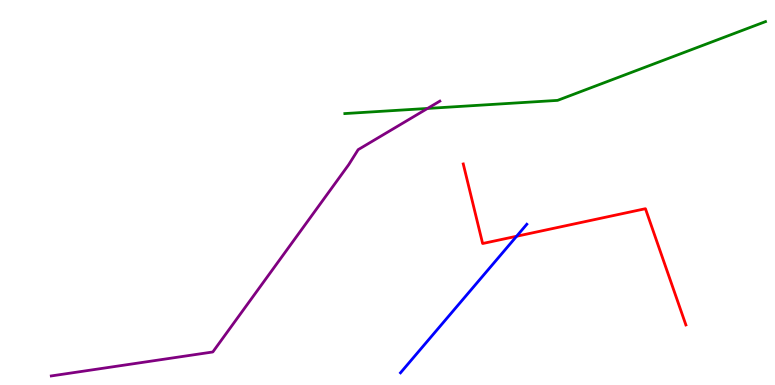[{'lines': ['blue', 'red'], 'intersections': [{'x': 6.67, 'y': 3.86}]}, {'lines': ['green', 'red'], 'intersections': []}, {'lines': ['purple', 'red'], 'intersections': []}, {'lines': ['blue', 'green'], 'intersections': []}, {'lines': ['blue', 'purple'], 'intersections': []}, {'lines': ['green', 'purple'], 'intersections': [{'x': 5.52, 'y': 7.18}]}]